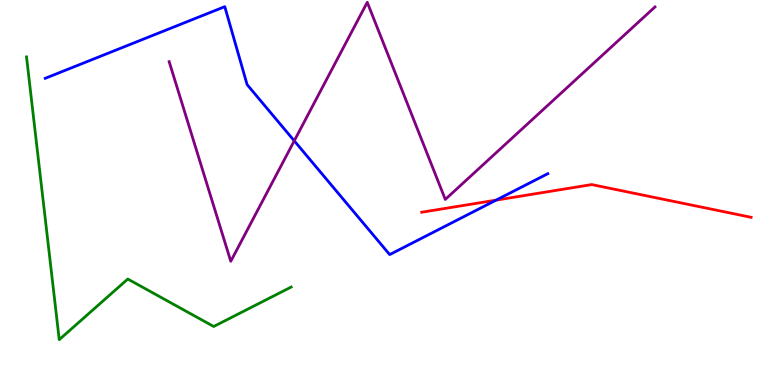[{'lines': ['blue', 'red'], 'intersections': [{'x': 6.4, 'y': 4.8}]}, {'lines': ['green', 'red'], 'intersections': []}, {'lines': ['purple', 'red'], 'intersections': []}, {'lines': ['blue', 'green'], 'intersections': []}, {'lines': ['blue', 'purple'], 'intersections': [{'x': 3.8, 'y': 6.34}]}, {'lines': ['green', 'purple'], 'intersections': []}]